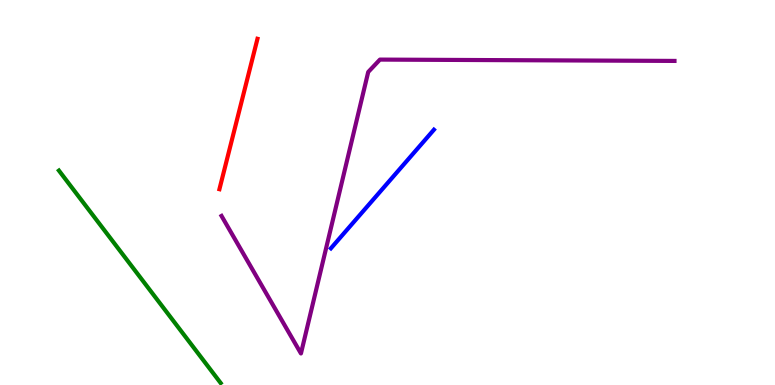[{'lines': ['blue', 'red'], 'intersections': []}, {'lines': ['green', 'red'], 'intersections': []}, {'lines': ['purple', 'red'], 'intersections': []}, {'lines': ['blue', 'green'], 'intersections': []}, {'lines': ['blue', 'purple'], 'intersections': []}, {'lines': ['green', 'purple'], 'intersections': []}]